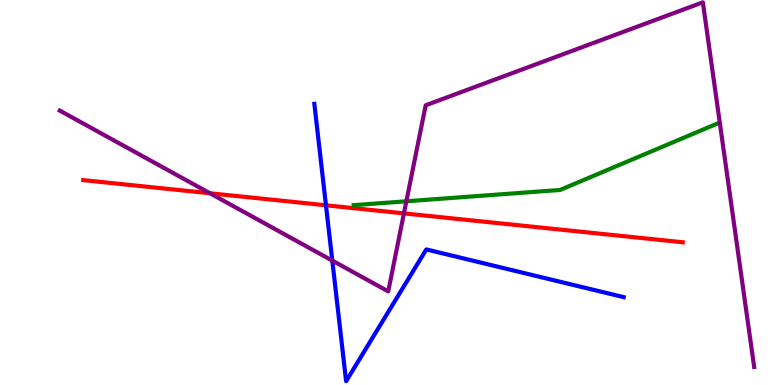[{'lines': ['blue', 'red'], 'intersections': [{'x': 4.21, 'y': 4.67}]}, {'lines': ['green', 'red'], 'intersections': []}, {'lines': ['purple', 'red'], 'intersections': [{'x': 2.71, 'y': 4.98}, {'x': 5.21, 'y': 4.46}]}, {'lines': ['blue', 'green'], 'intersections': []}, {'lines': ['blue', 'purple'], 'intersections': [{'x': 4.29, 'y': 3.23}]}, {'lines': ['green', 'purple'], 'intersections': [{'x': 5.24, 'y': 4.77}]}]